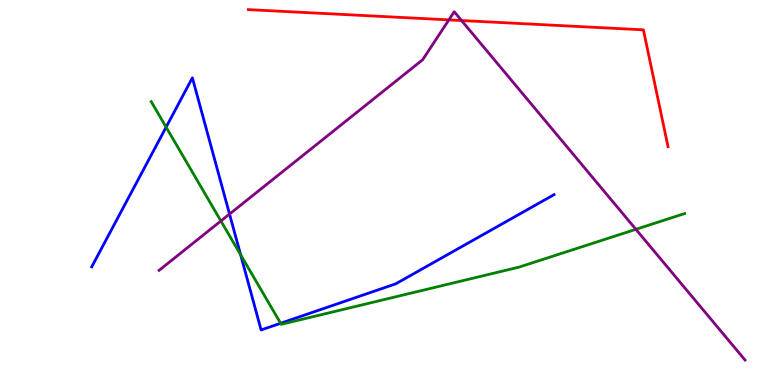[{'lines': ['blue', 'red'], 'intersections': []}, {'lines': ['green', 'red'], 'intersections': []}, {'lines': ['purple', 'red'], 'intersections': [{'x': 5.79, 'y': 9.48}, {'x': 5.96, 'y': 9.47}]}, {'lines': ['blue', 'green'], 'intersections': [{'x': 2.14, 'y': 6.7}, {'x': 3.1, 'y': 3.38}, {'x': 3.62, 'y': 1.6}]}, {'lines': ['blue', 'purple'], 'intersections': [{'x': 2.96, 'y': 4.44}]}, {'lines': ['green', 'purple'], 'intersections': [{'x': 2.85, 'y': 4.26}, {'x': 8.21, 'y': 4.04}]}]